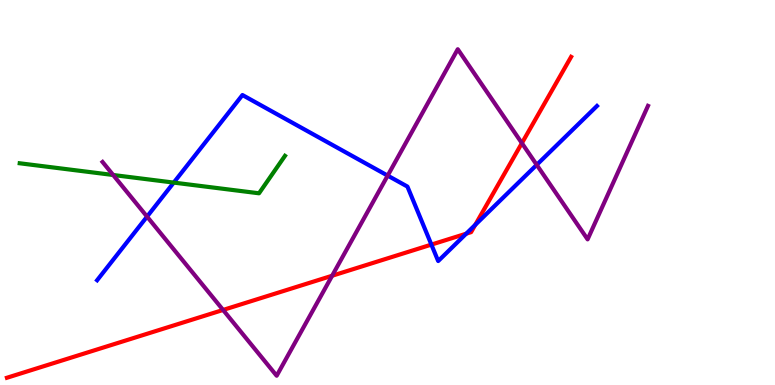[{'lines': ['blue', 'red'], 'intersections': [{'x': 5.57, 'y': 3.65}, {'x': 6.02, 'y': 3.93}, {'x': 6.13, 'y': 4.16}]}, {'lines': ['green', 'red'], 'intersections': []}, {'lines': ['purple', 'red'], 'intersections': [{'x': 2.88, 'y': 1.95}, {'x': 4.29, 'y': 2.84}, {'x': 6.73, 'y': 6.28}]}, {'lines': ['blue', 'green'], 'intersections': [{'x': 2.24, 'y': 5.26}]}, {'lines': ['blue', 'purple'], 'intersections': [{'x': 1.9, 'y': 4.37}, {'x': 5.0, 'y': 5.44}, {'x': 6.93, 'y': 5.72}]}, {'lines': ['green', 'purple'], 'intersections': [{'x': 1.46, 'y': 5.45}]}]